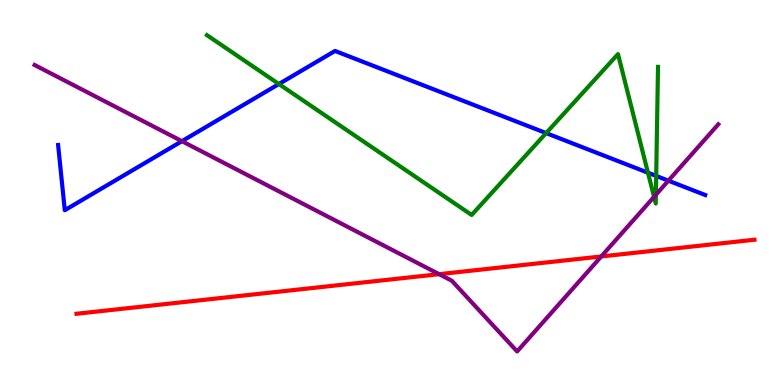[{'lines': ['blue', 'red'], 'intersections': []}, {'lines': ['green', 'red'], 'intersections': []}, {'lines': ['purple', 'red'], 'intersections': [{'x': 5.67, 'y': 2.88}, {'x': 7.76, 'y': 3.34}]}, {'lines': ['blue', 'green'], 'intersections': [{'x': 3.6, 'y': 7.82}, {'x': 7.05, 'y': 6.54}, {'x': 8.36, 'y': 5.51}, {'x': 8.47, 'y': 5.43}]}, {'lines': ['blue', 'purple'], 'intersections': [{'x': 2.35, 'y': 6.33}, {'x': 8.62, 'y': 5.31}]}, {'lines': ['green', 'purple'], 'intersections': [{'x': 8.44, 'y': 4.89}, {'x': 8.46, 'y': 4.94}]}]